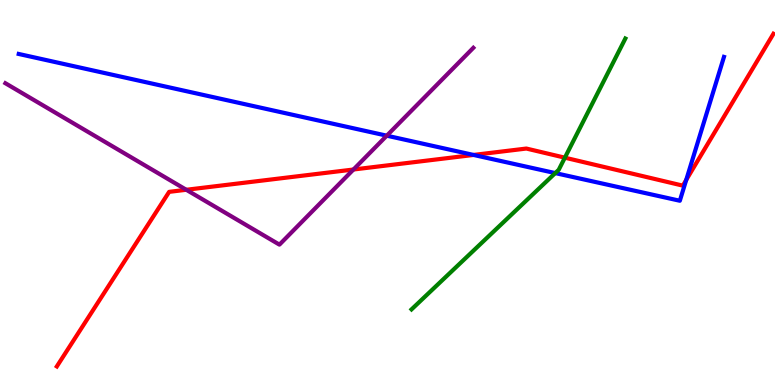[{'lines': ['blue', 'red'], 'intersections': [{'x': 6.11, 'y': 5.98}, {'x': 8.85, 'y': 5.33}]}, {'lines': ['green', 'red'], 'intersections': [{'x': 7.29, 'y': 5.9}]}, {'lines': ['purple', 'red'], 'intersections': [{'x': 2.4, 'y': 5.07}, {'x': 4.56, 'y': 5.6}]}, {'lines': ['blue', 'green'], 'intersections': [{'x': 7.16, 'y': 5.5}]}, {'lines': ['blue', 'purple'], 'intersections': [{'x': 4.99, 'y': 6.48}]}, {'lines': ['green', 'purple'], 'intersections': []}]